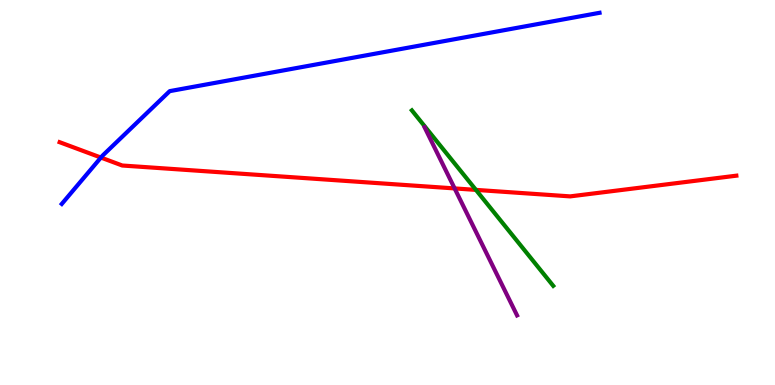[{'lines': ['blue', 'red'], 'intersections': [{'x': 1.3, 'y': 5.91}]}, {'lines': ['green', 'red'], 'intersections': [{'x': 6.14, 'y': 5.07}]}, {'lines': ['purple', 'red'], 'intersections': [{'x': 5.87, 'y': 5.11}]}, {'lines': ['blue', 'green'], 'intersections': []}, {'lines': ['blue', 'purple'], 'intersections': []}, {'lines': ['green', 'purple'], 'intersections': []}]